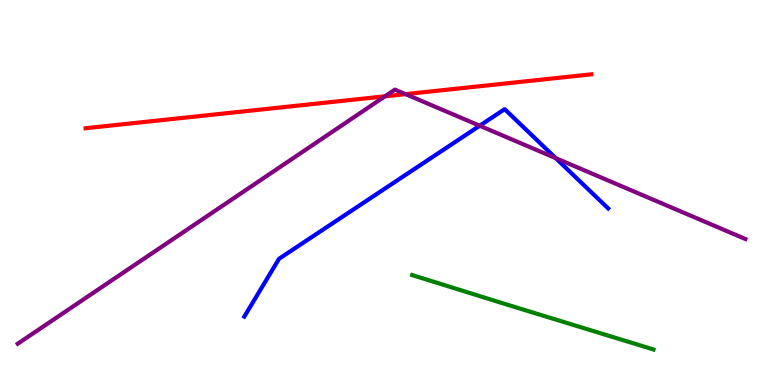[{'lines': ['blue', 'red'], 'intersections': []}, {'lines': ['green', 'red'], 'intersections': []}, {'lines': ['purple', 'red'], 'intersections': [{'x': 4.97, 'y': 7.5}, {'x': 5.23, 'y': 7.56}]}, {'lines': ['blue', 'green'], 'intersections': []}, {'lines': ['blue', 'purple'], 'intersections': [{'x': 6.19, 'y': 6.73}, {'x': 7.17, 'y': 5.89}]}, {'lines': ['green', 'purple'], 'intersections': []}]